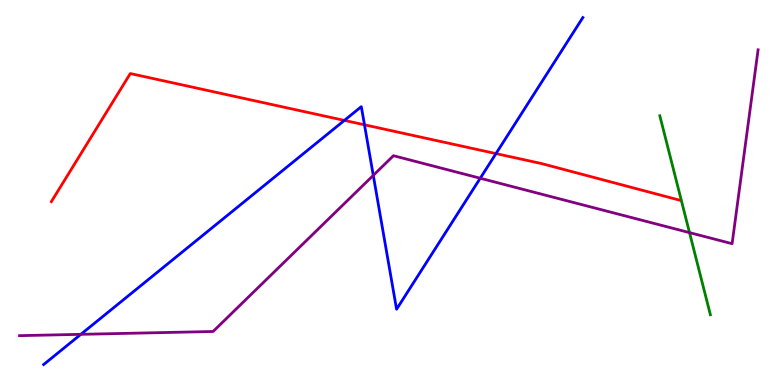[{'lines': ['blue', 'red'], 'intersections': [{'x': 4.44, 'y': 6.87}, {'x': 4.7, 'y': 6.76}, {'x': 6.4, 'y': 6.01}]}, {'lines': ['green', 'red'], 'intersections': []}, {'lines': ['purple', 'red'], 'intersections': []}, {'lines': ['blue', 'green'], 'intersections': []}, {'lines': ['blue', 'purple'], 'intersections': [{'x': 1.04, 'y': 1.32}, {'x': 4.82, 'y': 5.44}, {'x': 6.2, 'y': 5.37}]}, {'lines': ['green', 'purple'], 'intersections': [{'x': 8.9, 'y': 3.96}]}]